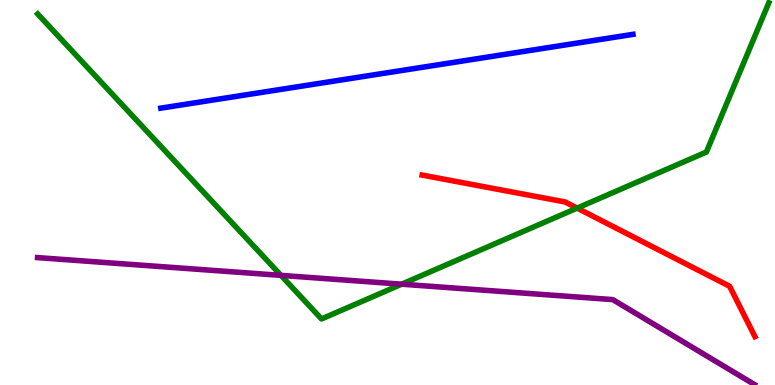[{'lines': ['blue', 'red'], 'intersections': []}, {'lines': ['green', 'red'], 'intersections': [{'x': 7.45, 'y': 4.59}]}, {'lines': ['purple', 'red'], 'intersections': []}, {'lines': ['blue', 'green'], 'intersections': []}, {'lines': ['blue', 'purple'], 'intersections': []}, {'lines': ['green', 'purple'], 'intersections': [{'x': 3.63, 'y': 2.85}, {'x': 5.18, 'y': 2.62}]}]